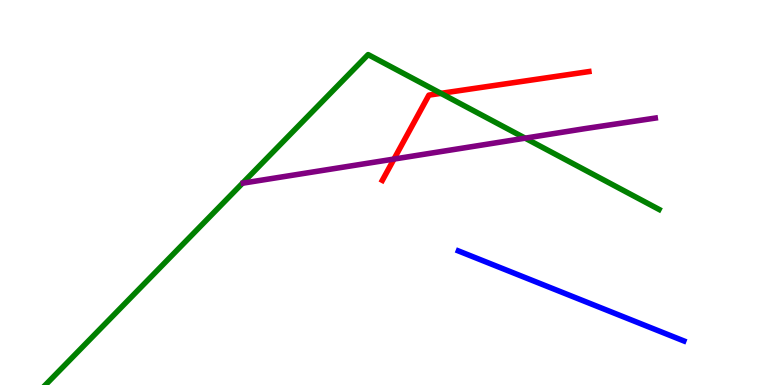[{'lines': ['blue', 'red'], 'intersections': []}, {'lines': ['green', 'red'], 'intersections': [{'x': 5.69, 'y': 7.58}]}, {'lines': ['purple', 'red'], 'intersections': [{'x': 5.08, 'y': 5.87}]}, {'lines': ['blue', 'green'], 'intersections': []}, {'lines': ['blue', 'purple'], 'intersections': []}, {'lines': ['green', 'purple'], 'intersections': [{'x': 6.78, 'y': 6.41}]}]